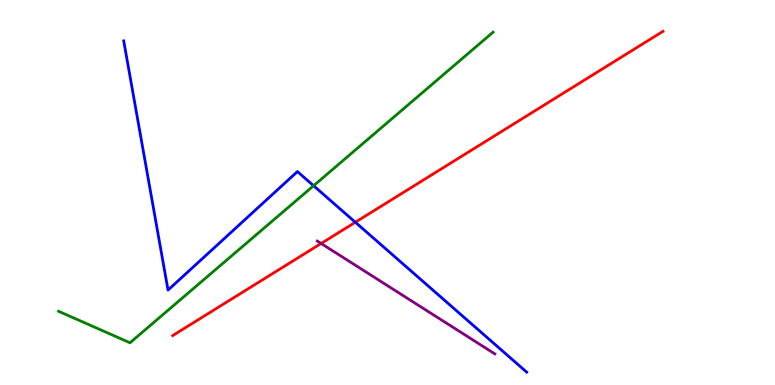[{'lines': ['blue', 'red'], 'intersections': [{'x': 4.58, 'y': 4.23}]}, {'lines': ['green', 'red'], 'intersections': []}, {'lines': ['purple', 'red'], 'intersections': [{'x': 4.14, 'y': 3.68}]}, {'lines': ['blue', 'green'], 'intersections': [{'x': 4.05, 'y': 5.18}]}, {'lines': ['blue', 'purple'], 'intersections': []}, {'lines': ['green', 'purple'], 'intersections': []}]